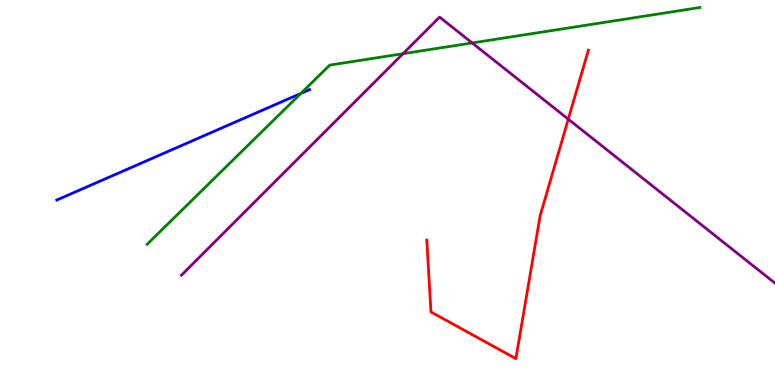[{'lines': ['blue', 'red'], 'intersections': []}, {'lines': ['green', 'red'], 'intersections': []}, {'lines': ['purple', 'red'], 'intersections': [{'x': 7.33, 'y': 6.9}]}, {'lines': ['blue', 'green'], 'intersections': [{'x': 3.88, 'y': 7.57}]}, {'lines': ['blue', 'purple'], 'intersections': []}, {'lines': ['green', 'purple'], 'intersections': [{'x': 5.2, 'y': 8.61}, {'x': 6.09, 'y': 8.88}]}]